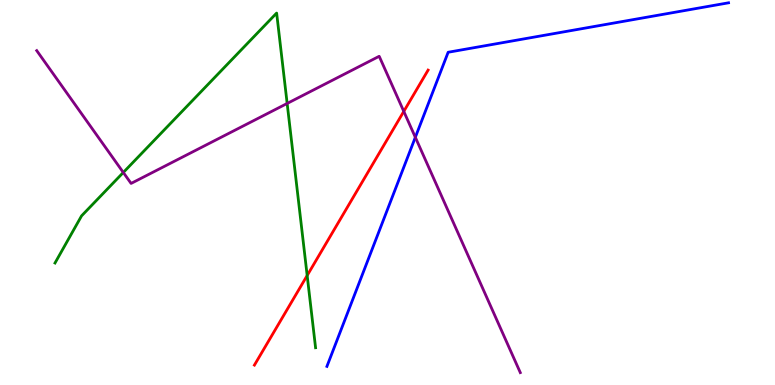[{'lines': ['blue', 'red'], 'intersections': []}, {'lines': ['green', 'red'], 'intersections': [{'x': 3.96, 'y': 2.84}]}, {'lines': ['purple', 'red'], 'intersections': [{'x': 5.21, 'y': 7.11}]}, {'lines': ['blue', 'green'], 'intersections': []}, {'lines': ['blue', 'purple'], 'intersections': [{'x': 5.36, 'y': 6.43}]}, {'lines': ['green', 'purple'], 'intersections': [{'x': 1.59, 'y': 5.52}, {'x': 3.71, 'y': 7.31}]}]